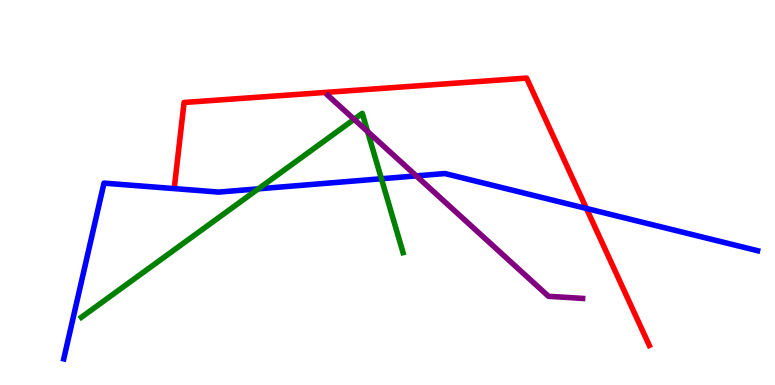[{'lines': ['blue', 'red'], 'intersections': [{'x': 7.57, 'y': 4.59}]}, {'lines': ['green', 'red'], 'intersections': []}, {'lines': ['purple', 'red'], 'intersections': []}, {'lines': ['blue', 'green'], 'intersections': [{'x': 3.33, 'y': 5.1}, {'x': 4.92, 'y': 5.36}]}, {'lines': ['blue', 'purple'], 'intersections': [{'x': 5.37, 'y': 5.43}]}, {'lines': ['green', 'purple'], 'intersections': [{'x': 4.57, 'y': 6.9}, {'x': 4.74, 'y': 6.58}]}]